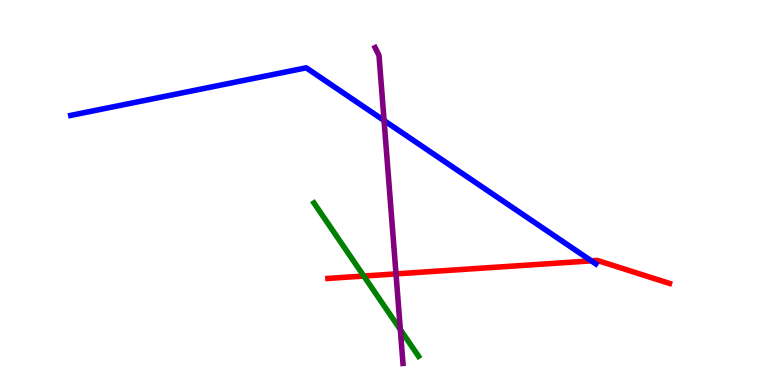[{'lines': ['blue', 'red'], 'intersections': [{'x': 7.63, 'y': 3.22}]}, {'lines': ['green', 'red'], 'intersections': [{'x': 4.69, 'y': 2.83}]}, {'lines': ['purple', 'red'], 'intersections': [{'x': 5.11, 'y': 2.89}]}, {'lines': ['blue', 'green'], 'intersections': []}, {'lines': ['blue', 'purple'], 'intersections': [{'x': 4.96, 'y': 6.87}]}, {'lines': ['green', 'purple'], 'intersections': [{'x': 5.17, 'y': 1.44}]}]